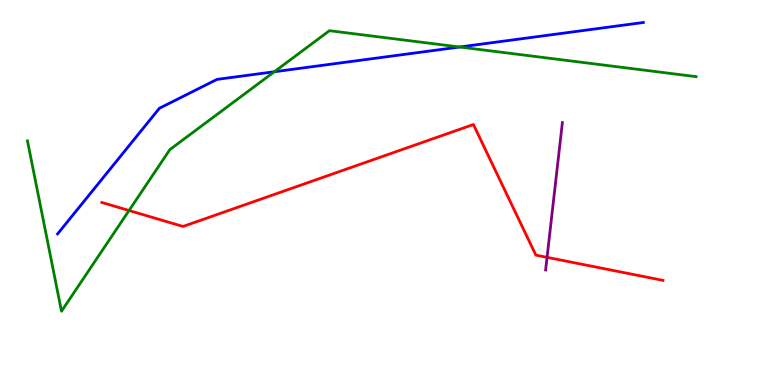[{'lines': ['blue', 'red'], 'intersections': []}, {'lines': ['green', 'red'], 'intersections': [{'x': 1.66, 'y': 4.53}]}, {'lines': ['purple', 'red'], 'intersections': [{'x': 7.06, 'y': 3.32}]}, {'lines': ['blue', 'green'], 'intersections': [{'x': 3.54, 'y': 8.14}, {'x': 5.93, 'y': 8.78}]}, {'lines': ['blue', 'purple'], 'intersections': []}, {'lines': ['green', 'purple'], 'intersections': []}]